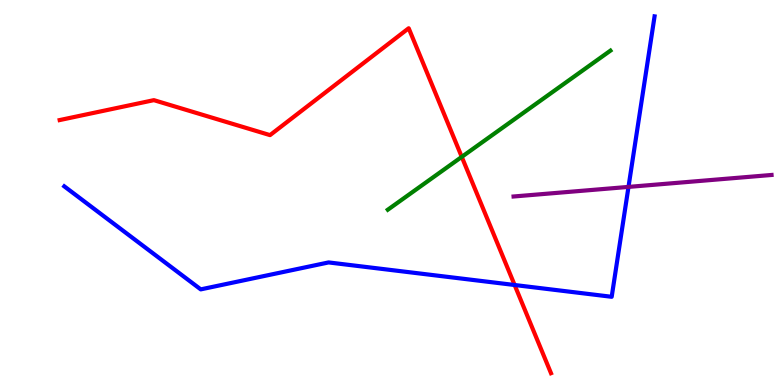[{'lines': ['blue', 'red'], 'intersections': [{'x': 6.64, 'y': 2.6}]}, {'lines': ['green', 'red'], 'intersections': [{'x': 5.96, 'y': 5.93}]}, {'lines': ['purple', 'red'], 'intersections': []}, {'lines': ['blue', 'green'], 'intersections': []}, {'lines': ['blue', 'purple'], 'intersections': [{'x': 8.11, 'y': 5.15}]}, {'lines': ['green', 'purple'], 'intersections': []}]